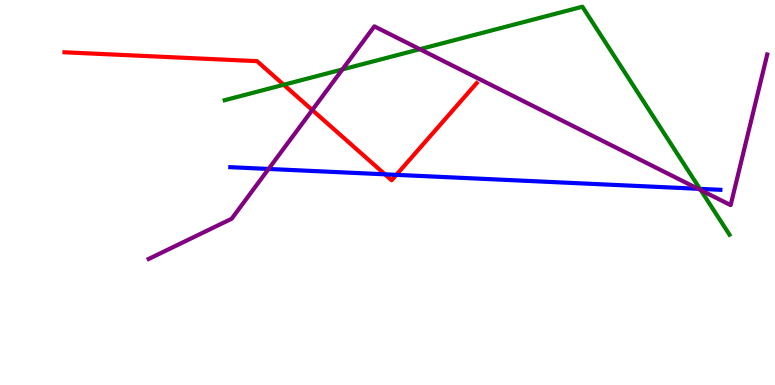[{'lines': ['blue', 'red'], 'intersections': [{'x': 4.97, 'y': 5.47}, {'x': 5.11, 'y': 5.46}]}, {'lines': ['green', 'red'], 'intersections': [{'x': 3.66, 'y': 7.8}]}, {'lines': ['purple', 'red'], 'intersections': [{'x': 4.03, 'y': 7.14}]}, {'lines': ['blue', 'green'], 'intersections': [{'x': 9.03, 'y': 5.09}]}, {'lines': ['blue', 'purple'], 'intersections': [{'x': 3.47, 'y': 5.61}, {'x': 9.01, 'y': 5.1}]}, {'lines': ['green', 'purple'], 'intersections': [{'x': 4.42, 'y': 8.2}, {'x': 5.42, 'y': 8.72}, {'x': 9.04, 'y': 5.06}]}]